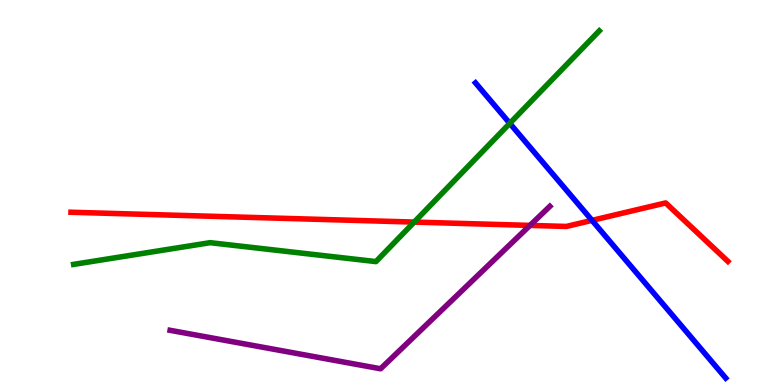[{'lines': ['blue', 'red'], 'intersections': [{'x': 7.64, 'y': 4.28}]}, {'lines': ['green', 'red'], 'intersections': [{'x': 5.34, 'y': 4.23}]}, {'lines': ['purple', 'red'], 'intersections': [{'x': 6.84, 'y': 4.15}]}, {'lines': ['blue', 'green'], 'intersections': [{'x': 6.58, 'y': 6.8}]}, {'lines': ['blue', 'purple'], 'intersections': []}, {'lines': ['green', 'purple'], 'intersections': []}]